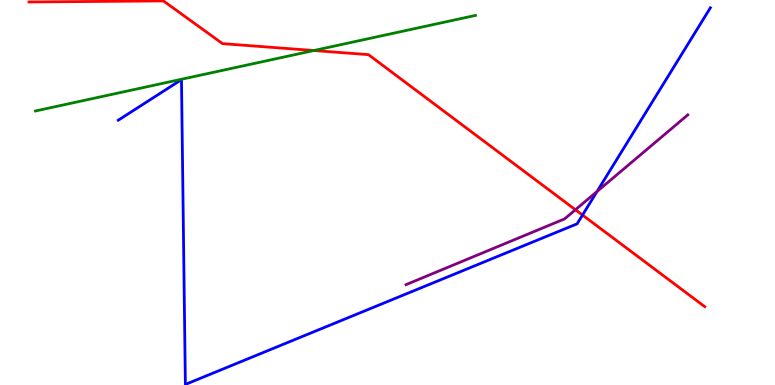[{'lines': ['blue', 'red'], 'intersections': [{'x': 7.52, 'y': 4.41}]}, {'lines': ['green', 'red'], 'intersections': [{'x': 4.05, 'y': 8.69}]}, {'lines': ['purple', 'red'], 'intersections': [{'x': 7.42, 'y': 4.55}]}, {'lines': ['blue', 'green'], 'intersections': []}, {'lines': ['blue', 'purple'], 'intersections': [{'x': 7.7, 'y': 5.03}]}, {'lines': ['green', 'purple'], 'intersections': []}]